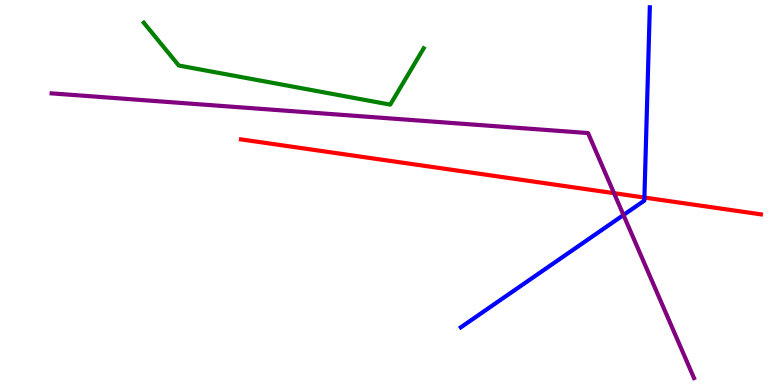[{'lines': ['blue', 'red'], 'intersections': [{'x': 8.31, 'y': 4.87}]}, {'lines': ['green', 'red'], 'intersections': []}, {'lines': ['purple', 'red'], 'intersections': [{'x': 7.92, 'y': 4.98}]}, {'lines': ['blue', 'green'], 'intersections': []}, {'lines': ['blue', 'purple'], 'intersections': [{'x': 8.04, 'y': 4.42}]}, {'lines': ['green', 'purple'], 'intersections': []}]